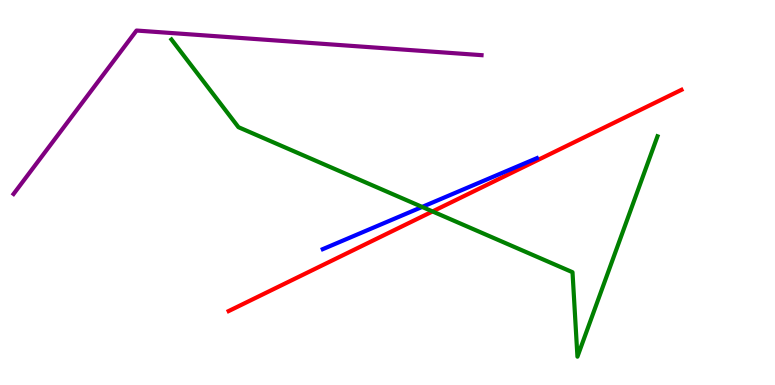[{'lines': ['blue', 'red'], 'intersections': []}, {'lines': ['green', 'red'], 'intersections': [{'x': 5.58, 'y': 4.51}]}, {'lines': ['purple', 'red'], 'intersections': []}, {'lines': ['blue', 'green'], 'intersections': [{'x': 5.45, 'y': 4.63}]}, {'lines': ['blue', 'purple'], 'intersections': []}, {'lines': ['green', 'purple'], 'intersections': []}]